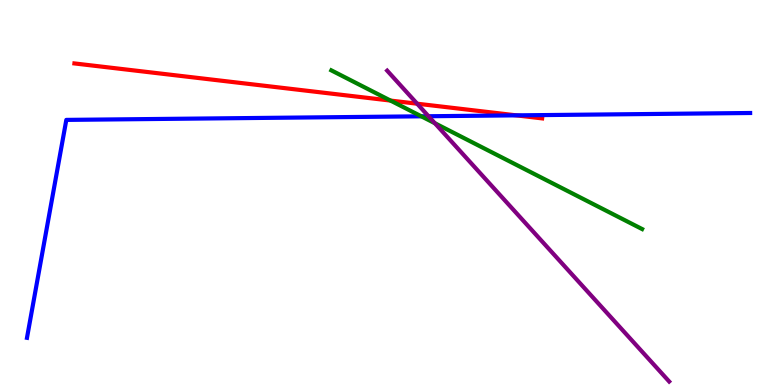[{'lines': ['blue', 'red'], 'intersections': [{'x': 6.66, 'y': 7.0}]}, {'lines': ['green', 'red'], 'intersections': [{'x': 5.04, 'y': 7.39}]}, {'lines': ['purple', 'red'], 'intersections': [{'x': 5.38, 'y': 7.31}]}, {'lines': ['blue', 'green'], 'intersections': [{'x': 5.44, 'y': 6.98}]}, {'lines': ['blue', 'purple'], 'intersections': [{'x': 5.53, 'y': 6.98}]}, {'lines': ['green', 'purple'], 'intersections': [{'x': 5.61, 'y': 6.8}]}]